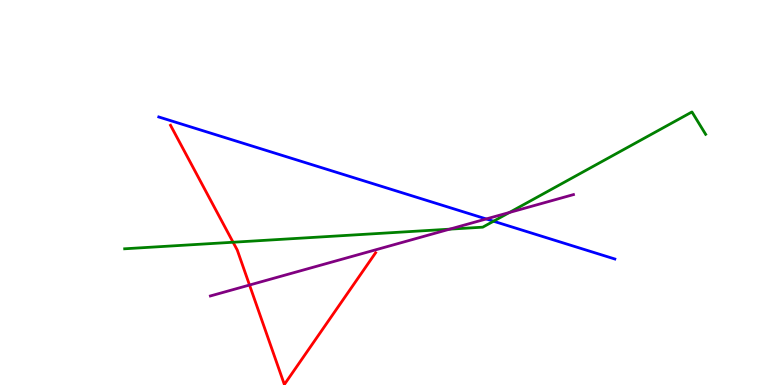[{'lines': ['blue', 'red'], 'intersections': []}, {'lines': ['green', 'red'], 'intersections': [{'x': 3.01, 'y': 3.71}]}, {'lines': ['purple', 'red'], 'intersections': [{'x': 3.22, 'y': 2.6}]}, {'lines': ['blue', 'green'], 'intersections': [{'x': 6.37, 'y': 4.25}]}, {'lines': ['blue', 'purple'], 'intersections': [{'x': 6.27, 'y': 4.31}]}, {'lines': ['green', 'purple'], 'intersections': [{'x': 5.8, 'y': 4.05}, {'x': 6.57, 'y': 4.48}]}]